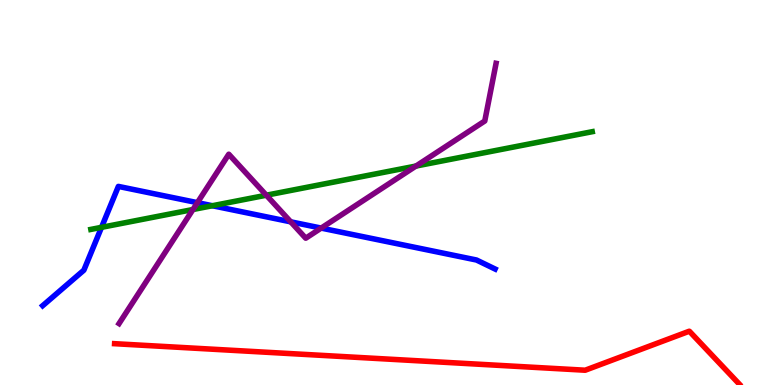[{'lines': ['blue', 'red'], 'intersections': []}, {'lines': ['green', 'red'], 'intersections': []}, {'lines': ['purple', 'red'], 'intersections': []}, {'lines': ['blue', 'green'], 'intersections': [{'x': 1.31, 'y': 4.1}, {'x': 2.74, 'y': 4.66}]}, {'lines': ['blue', 'purple'], 'intersections': [{'x': 2.55, 'y': 4.74}, {'x': 3.75, 'y': 4.24}, {'x': 4.14, 'y': 4.08}]}, {'lines': ['green', 'purple'], 'intersections': [{'x': 2.49, 'y': 4.56}, {'x': 3.44, 'y': 4.93}, {'x': 5.37, 'y': 5.69}]}]